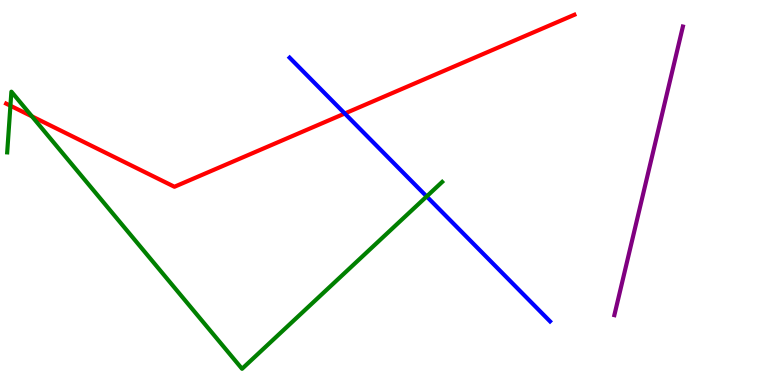[{'lines': ['blue', 'red'], 'intersections': [{'x': 4.45, 'y': 7.05}]}, {'lines': ['green', 'red'], 'intersections': [{'x': 0.134, 'y': 7.25}, {'x': 0.412, 'y': 6.98}]}, {'lines': ['purple', 'red'], 'intersections': []}, {'lines': ['blue', 'green'], 'intersections': [{'x': 5.51, 'y': 4.9}]}, {'lines': ['blue', 'purple'], 'intersections': []}, {'lines': ['green', 'purple'], 'intersections': []}]